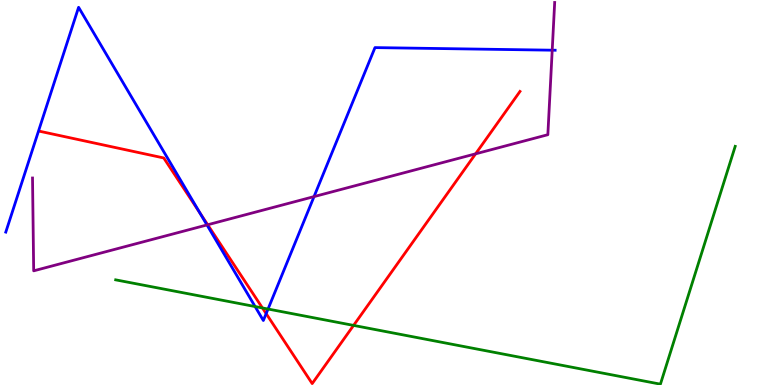[{'lines': ['blue', 'red'], 'intersections': [{'x': 2.58, 'y': 4.48}, {'x': 3.43, 'y': 1.85}]}, {'lines': ['green', 'red'], 'intersections': [{'x': 3.39, 'y': 2.0}, {'x': 4.56, 'y': 1.55}]}, {'lines': ['purple', 'red'], 'intersections': [{'x': 2.68, 'y': 4.16}, {'x': 6.14, 'y': 6.0}]}, {'lines': ['blue', 'green'], 'intersections': [{'x': 3.29, 'y': 2.04}, {'x': 3.46, 'y': 1.97}]}, {'lines': ['blue', 'purple'], 'intersections': [{'x': 2.67, 'y': 4.16}, {'x': 4.05, 'y': 4.89}, {'x': 7.13, 'y': 8.7}]}, {'lines': ['green', 'purple'], 'intersections': []}]